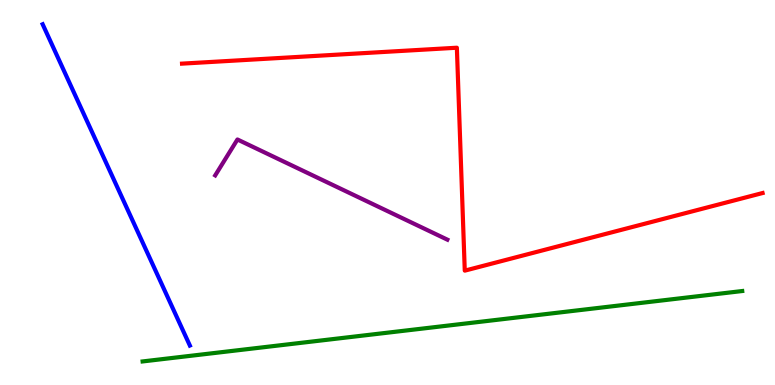[{'lines': ['blue', 'red'], 'intersections': []}, {'lines': ['green', 'red'], 'intersections': []}, {'lines': ['purple', 'red'], 'intersections': []}, {'lines': ['blue', 'green'], 'intersections': []}, {'lines': ['blue', 'purple'], 'intersections': []}, {'lines': ['green', 'purple'], 'intersections': []}]